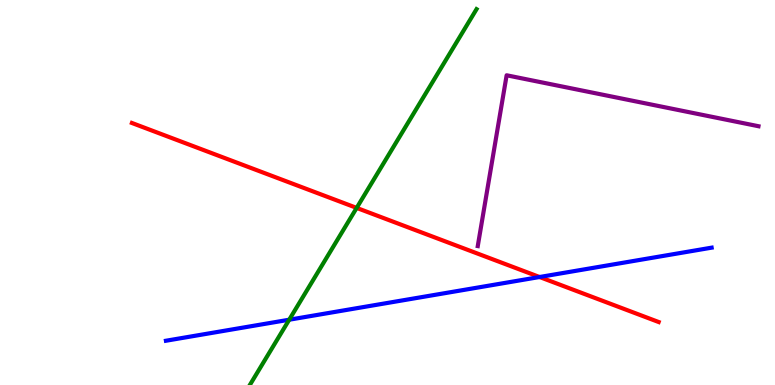[{'lines': ['blue', 'red'], 'intersections': [{'x': 6.96, 'y': 2.8}]}, {'lines': ['green', 'red'], 'intersections': [{'x': 4.6, 'y': 4.6}]}, {'lines': ['purple', 'red'], 'intersections': []}, {'lines': ['blue', 'green'], 'intersections': [{'x': 3.73, 'y': 1.7}]}, {'lines': ['blue', 'purple'], 'intersections': []}, {'lines': ['green', 'purple'], 'intersections': []}]